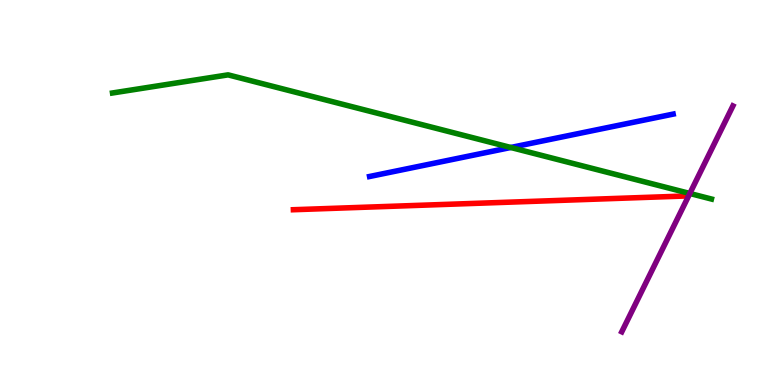[{'lines': ['blue', 'red'], 'intersections': []}, {'lines': ['green', 'red'], 'intersections': []}, {'lines': ['purple', 'red'], 'intersections': []}, {'lines': ['blue', 'green'], 'intersections': [{'x': 6.59, 'y': 6.17}]}, {'lines': ['blue', 'purple'], 'intersections': []}, {'lines': ['green', 'purple'], 'intersections': [{'x': 8.9, 'y': 4.97}]}]